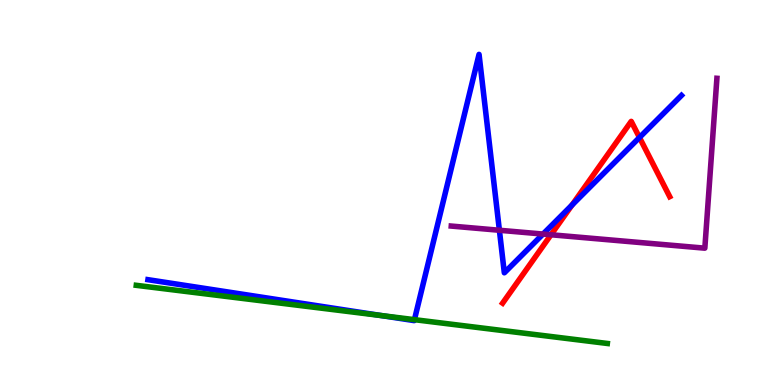[{'lines': ['blue', 'red'], 'intersections': [{'x': 7.38, 'y': 4.68}, {'x': 8.25, 'y': 6.43}]}, {'lines': ['green', 'red'], 'intersections': []}, {'lines': ['purple', 'red'], 'intersections': [{'x': 7.11, 'y': 3.9}]}, {'lines': ['blue', 'green'], 'intersections': [{'x': 4.92, 'y': 1.8}, {'x': 5.35, 'y': 1.7}]}, {'lines': ['blue', 'purple'], 'intersections': [{'x': 6.44, 'y': 4.02}, {'x': 7.01, 'y': 3.92}]}, {'lines': ['green', 'purple'], 'intersections': []}]